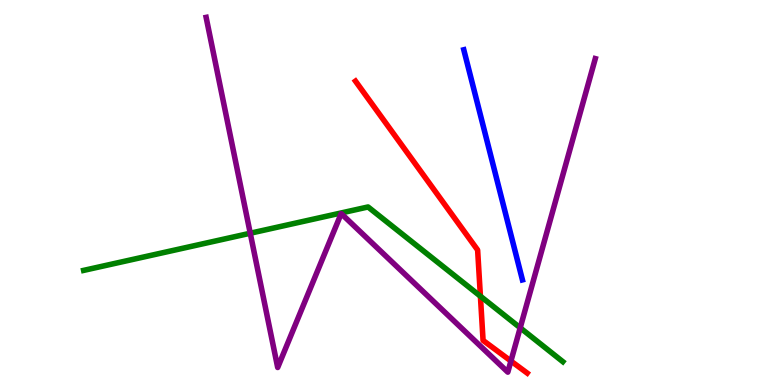[{'lines': ['blue', 'red'], 'intersections': []}, {'lines': ['green', 'red'], 'intersections': [{'x': 6.2, 'y': 2.31}]}, {'lines': ['purple', 'red'], 'intersections': [{'x': 6.59, 'y': 0.622}]}, {'lines': ['blue', 'green'], 'intersections': []}, {'lines': ['blue', 'purple'], 'intersections': []}, {'lines': ['green', 'purple'], 'intersections': [{'x': 3.23, 'y': 3.94}, {'x': 6.71, 'y': 1.49}]}]